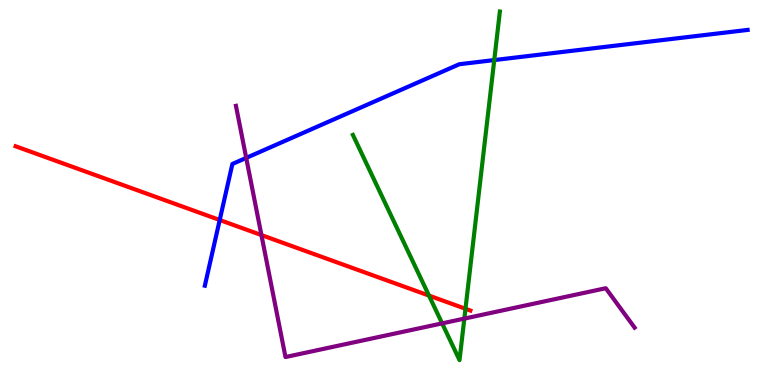[{'lines': ['blue', 'red'], 'intersections': [{'x': 2.83, 'y': 4.29}]}, {'lines': ['green', 'red'], 'intersections': [{'x': 5.54, 'y': 2.32}, {'x': 6.01, 'y': 1.98}]}, {'lines': ['purple', 'red'], 'intersections': [{'x': 3.37, 'y': 3.89}]}, {'lines': ['blue', 'green'], 'intersections': [{'x': 6.38, 'y': 8.44}]}, {'lines': ['blue', 'purple'], 'intersections': [{'x': 3.18, 'y': 5.9}]}, {'lines': ['green', 'purple'], 'intersections': [{'x': 5.7, 'y': 1.6}, {'x': 5.99, 'y': 1.72}]}]